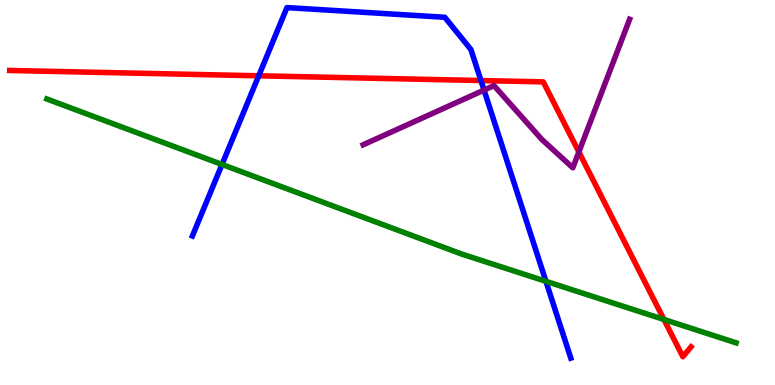[{'lines': ['blue', 'red'], 'intersections': [{'x': 3.34, 'y': 8.03}, {'x': 6.21, 'y': 7.91}]}, {'lines': ['green', 'red'], 'intersections': [{'x': 8.57, 'y': 1.7}]}, {'lines': ['purple', 'red'], 'intersections': [{'x': 7.47, 'y': 6.05}]}, {'lines': ['blue', 'green'], 'intersections': [{'x': 2.86, 'y': 5.73}, {'x': 7.04, 'y': 2.69}]}, {'lines': ['blue', 'purple'], 'intersections': [{'x': 6.25, 'y': 7.66}]}, {'lines': ['green', 'purple'], 'intersections': []}]